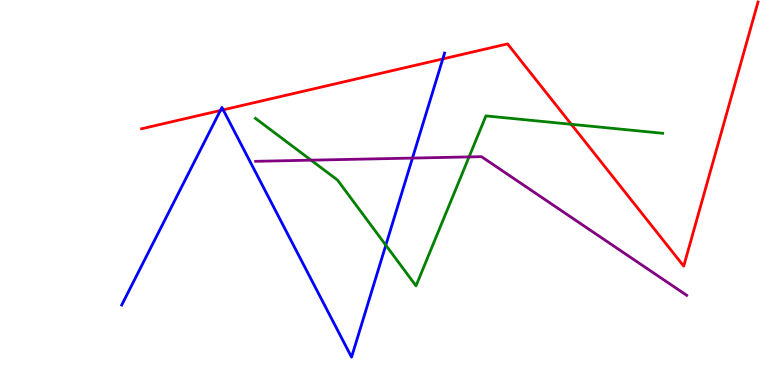[{'lines': ['blue', 'red'], 'intersections': [{'x': 2.84, 'y': 7.13}, {'x': 2.88, 'y': 7.15}, {'x': 5.71, 'y': 8.47}]}, {'lines': ['green', 'red'], 'intersections': [{'x': 7.37, 'y': 6.77}]}, {'lines': ['purple', 'red'], 'intersections': []}, {'lines': ['blue', 'green'], 'intersections': [{'x': 4.98, 'y': 3.63}]}, {'lines': ['blue', 'purple'], 'intersections': [{'x': 5.32, 'y': 5.89}]}, {'lines': ['green', 'purple'], 'intersections': [{'x': 4.01, 'y': 5.84}, {'x': 6.05, 'y': 5.92}]}]